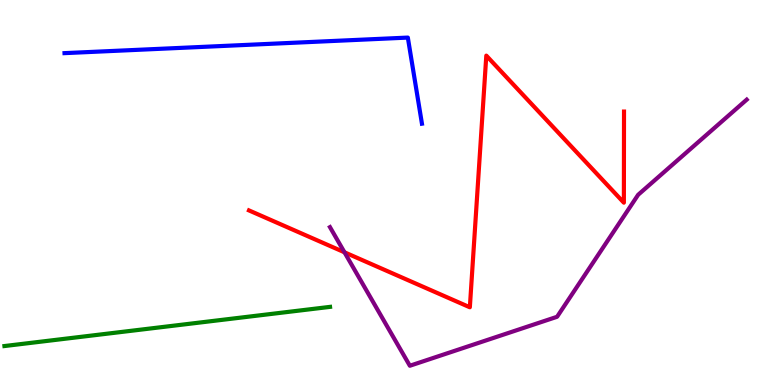[{'lines': ['blue', 'red'], 'intersections': []}, {'lines': ['green', 'red'], 'intersections': []}, {'lines': ['purple', 'red'], 'intersections': [{'x': 4.44, 'y': 3.45}]}, {'lines': ['blue', 'green'], 'intersections': []}, {'lines': ['blue', 'purple'], 'intersections': []}, {'lines': ['green', 'purple'], 'intersections': []}]